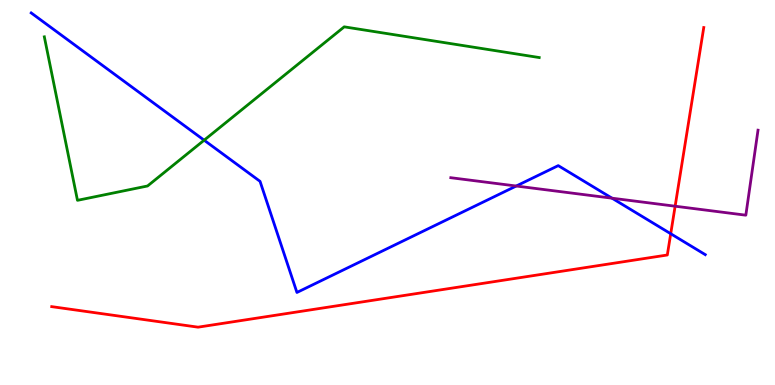[{'lines': ['blue', 'red'], 'intersections': [{'x': 8.65, 'y': 3.93}]}, {'lines': ['green', 'red'], 'intersections': []}, {'lines': ['purple', 'red'], 'intersections': [{'x': 8.71, 'y': 4.64}]}, {'lines': ['blue', 'green'], 'intersections': [{'x': 2.63, 'y': 6.36}]}, {'lines': ['blue', 'purple'], 'intersections': [{'x': 6.66, 'y': 5.17}, {'x': 7.9, 'y': 4.85}]}, {'lines': ['green', 'purple'], 'intersections': []}]